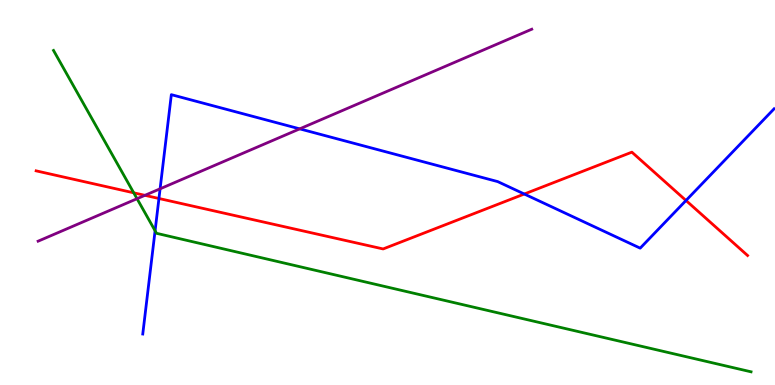[{'lines': ['blue', 'red'], 'intersections': [{'x': 2.05, 'y': 4.84}, {'x': 6.77, 'y': 4.96}, {'x': 8.85, 'y': 4.79}]}, {'lines': ['green', 'red'], 'intersections': [{'x': 1.73, 'y': 4.99}]}, {'lines': ['purple', 'red'], 'intersections': [{'x': 1.87, 'y': 4.93}]}, {'lines': ['blue', 'green'], 'intersections': [{'x': 2.0, 'y': 4.01}]}, {'lines': ['blue', 'purple'], 'intersections': [{'x': 2.07, 'y': 5.1}, {'x': 3.87, 'y': 6.65}]}, {'lines': ['green', 'purple'], 'intersections': [{'x': 1.77, 'y': 4.84}]}]